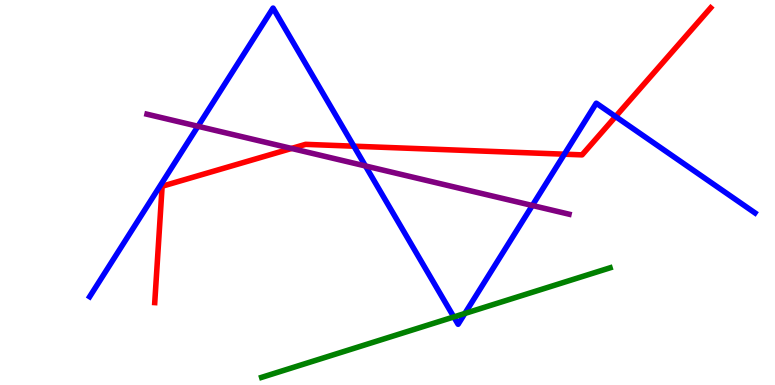[{'lines': ['blue', 'red'], 'intersections': [{'x': 4.57, 'y': 6.2}, {'x': 7.28, 'y': 5.99}, {'x': 7.94, 'y': 6.97}]}, {'lines': ['green', 'red'], 'intersections': []}, {'lines': ['purple', 'red'], 'intersections': [{'x': 3.76, 'y': 6.14}]}, {'lines': ['blue', 'green'], 'intersections': [{'x': 5.86, 'y': 1.77}, {'x': 6.0, 'y': 1.86}]}, {'lines': ['blue', 'purple'], 'intersections': [{'x': 2.55, 'y': 6.72}, {'x': 4.72, 'y': 5.69}, {'x': 6.87, 'y': 4.66}]}, {'lines': ['green', 'purple'], 'intersections': []}]